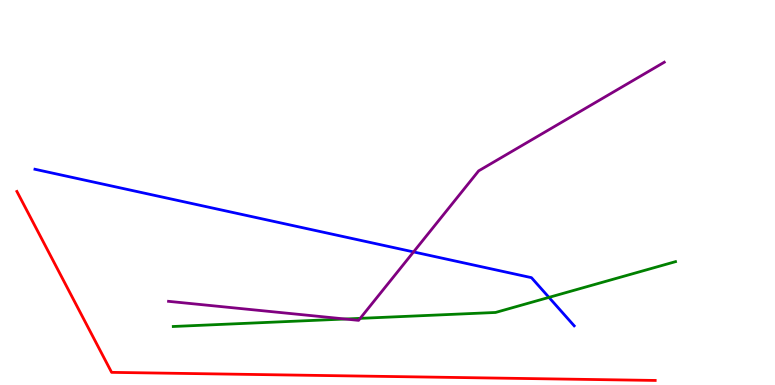[{'lines': ['blue', 'red'], 'intersections': []}, {'lines': ['green', 'red'], 'intersections': []}, {'lines': ['purple', 'red'], 'intersections': []}, {'lines': ['blue', 'green'], 'intersections': [{'x': 7.08, 'y': 2.28}]}, {'lines': ['blue', 'purple'], 'intersections': [{'x': 5.34, 'y': 3.46}]}, {'lines': ['green', 'purple'], 'intersections': [{'x': 4.45, 'y': 1.71}, {'x': 4.65, 'y': 1.73}]}]